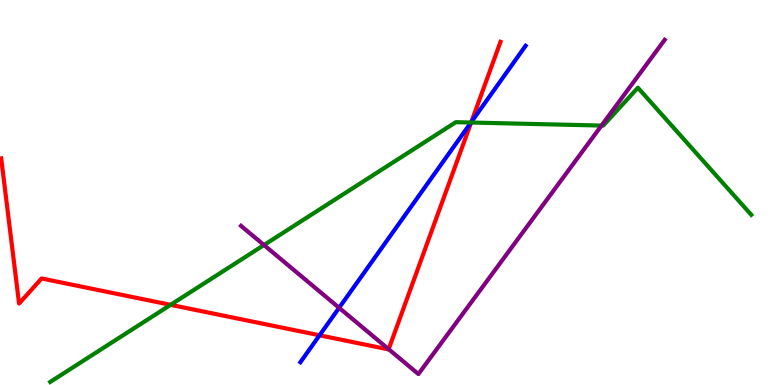[{'lines': ['blue', 'red'], 'intersections': [{'x': 4.12, 'y': 1.29}, {'x': 6.08, 'y': 6.83}]}, {'lines': ['green', 'red'], 'intersections': [{'x': 2.2, 'y': 2.08}, {'x': 6.08, 'y': 6.82}]}, {'lines': ['purple', 'red'], 'intersections': [{'x': 5.01, 'y': 0.93}]}, {'lines': ['blue', 'green'], 'intersections': [{'x': 6.08, 'y': 6.82}]}, {'lines': ['blue', 'purple'], 'intersections': [{'x': 4.38, 'y': 2.01}]}, {'lines': ['green', 'purple'], 'intersections': [{'x': 3.41, 'y': 3.64}, {'x': 7.76, 'y': 6.74}]}]